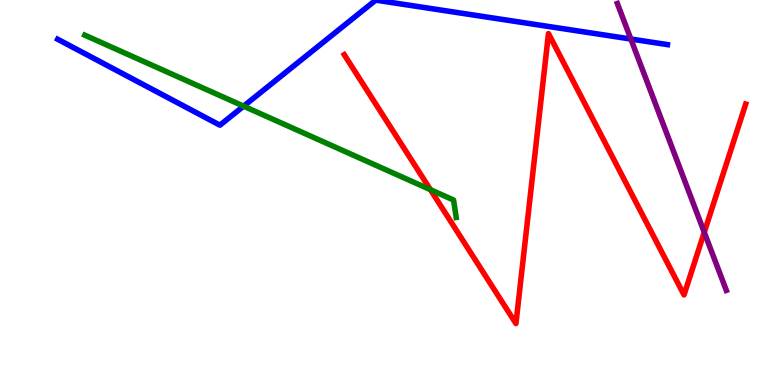[{'lines': ['blue', 'red'], 'intersections': []}, {'lines': ['green', 'red'], 'intersections': [{'x': 5.55, 'y': 5.07}]}, {'lines': ['purple', 'red'], 'intersections': [{'x': 9.09, 'y': 3.97}]}, {'lines': ['blue', 'green'], 'intersections': [{'x': 3.14, 'y': 7.24}]}, {'lines': ['blue', 'purple'], 'intersections': [{'x': 8.14, 'y': 8.99}]}, {'lines': ['green', 'purple'], 'intersections': []}]